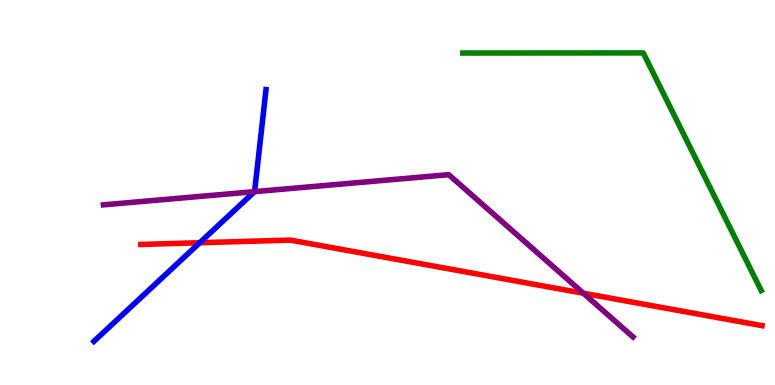[{'lines': ['blue', 'red'], 'intersections': [{'x': 2.58, 'y': 3.7}]}, {'lines': ['green', 'red'], 'intersections': []}, {'lines': ['purple', 'red'], 'intersections': [{'x': 7.53, 'y': 2.38}]}, {'lines': ['blue', 'green'], 'intersections': []}, {'lines': ['blue', 'purple'], 'intersections': [{'x': 3.28, 'y': 5.02}]}, {'lines': ['green', 'purple'], 'intersections': []}]